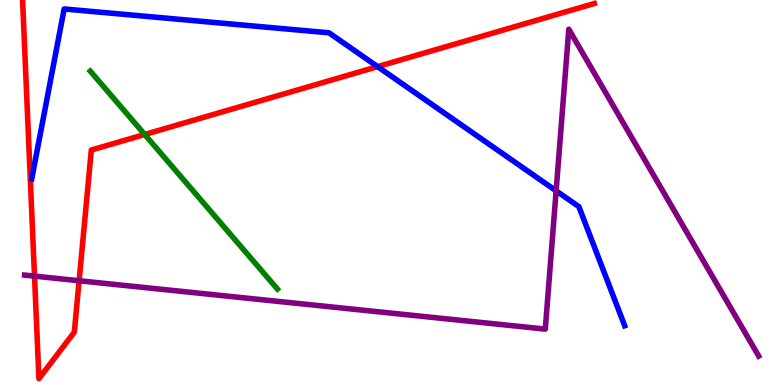[{'lines': ['blue', 'red'], 'intersections': [{'x': 4.87, 'y': 8.27}]}, {'lines': ['green', 'red'], 'intersections': [{'x': 1.87, 'y': 6.51}]}, {'lines': ['purple', 'red'], 'intersections': [{'x': 0.445, 'y': 2.83}, {'x': 1.02, 'y': 2.71}]}, {'lines': ['blue', 'green'], 'intersections': []}, {'lines': ['blue', 'purple'], 'intersections': [{'x': 7.18, 'y': 5.04}]}, {'lines': ['green', 'purple'], 'intersections': []}]